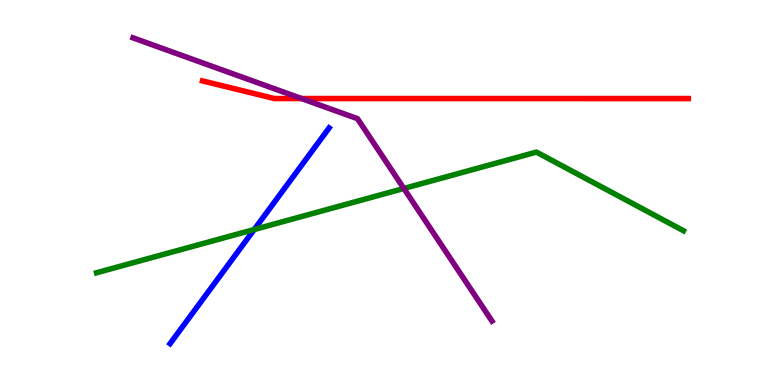[{'lines': ['blue', 'red'], 'intersections': []}, {'lines': ['green', 'red'], 'intersections': []}, {'lines': ['purple', 'red'], 'intersections': [{'x': 3.89, 'y': 7.44}]}, {'lines': ['blue', 'green'], 'intersections': [{'x': 3.28, 'y': 4.04}]}, {'lines': ['blue', 'purple'], 'intersections': []}, {'lines': ['green', 'purple'], 'intersections': [{'x': 5.21, 'y': 5.1}]}]